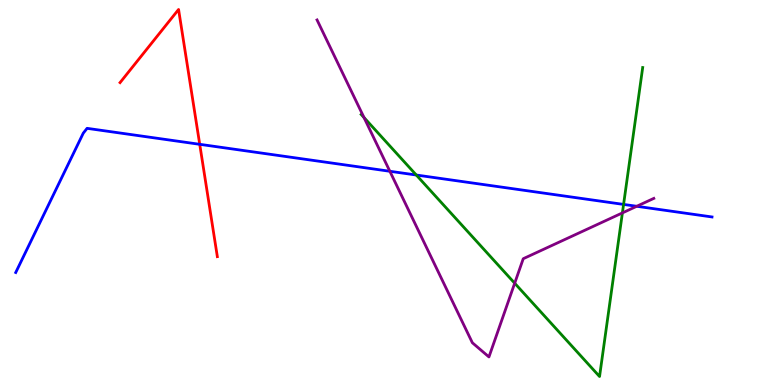[{'lines': ['blue', 'red'], 'intersections': [{'x': 2.58, 'y': 6.25}]}, {'lines': ['green', 'red'], 'intersections': []}, {'lines': ['purple', 'red'], 'intersections': []}, {'lines': ['blue', 'green'], 'intersections': [{'x': 5.37, 'y': 5.45}, {'x': 8.05, 'y': 4.69}]}, {'lines': ['blue', 'purple'], 'intersections': [{'x': 5.03, 'y': 5.55}, {'x': 8.22, 'y': 4.64}]}, {'lines': ['green', 'purple'], 'intersections': [{'x': 4.7, 'y': 6.95}, {'x': 6.64, 'y': 2.64}, {'x': 8.03, 'y': 4.47}]}]